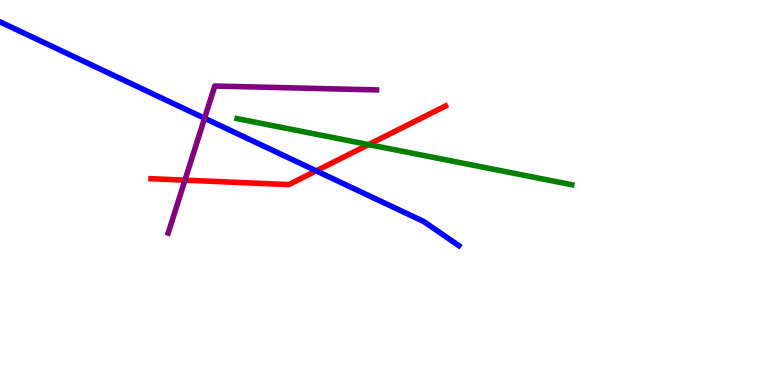[{'lines': ['blue', 'red'], 'intersections': [{'x': 4.08, 'y': 5.56}]}, {'lines': ['green', 'red'], 'intersections': [{'x': 4.76, 'y': 6.24}]}, {'lines': ['purple', 'red'], 'intersections': [{'x': 2.39, 'y': 5.32}]}, {'lines': ['blue', 'green'], 'intersections': []}, {'lines': ['blue', 'purple'], 'intersections': [{'x': 2.64, 'y': 6.93}]}, {'lines': ['green', 'purple'], 'intersections': []}]